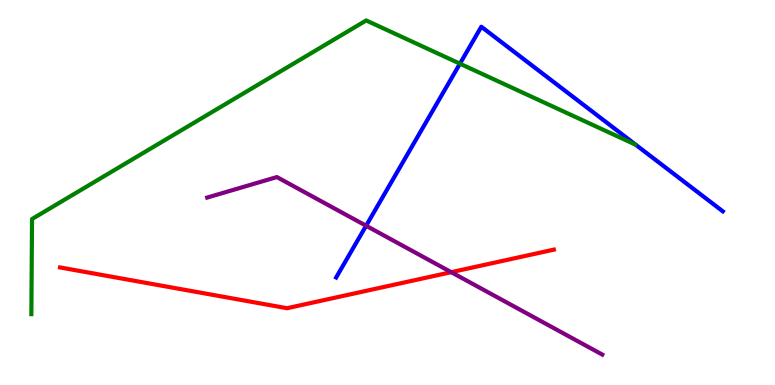[{'lines': ['blue', 'red'], 'intersections': []}, {'lines': ['green', 'red'], 'intersections': []}, {'lines': ['purple', 'red'], 'intersections': [{'x': 5.82, 'y': 2.93}]}, {'lines': ['blue', 'green'], 'intersections': [{'x': 5.93, 'y': 8.35}]}, {'lines': ['blue', 'purple'], 'intersections': [{'x': 4.72, 'y': 4.14}]}, {'lines': ['green', 'purple'], 'intersections': []}]